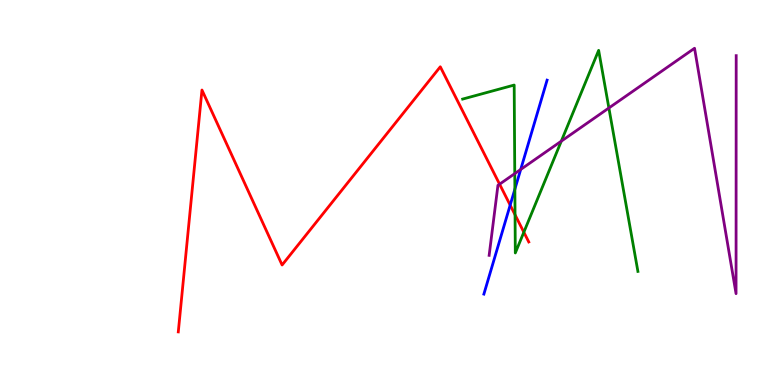[{'lines': ['blue', 'red'], 'intersections': [{'x': 6.58, 'y': 4.67}]}, {'lines': ['green', 'red'], 'intersections': [{'x': 6.65, 'y': 4.42}, {'x': 6.76, 'y': 3.97}]}, {'lines': ['purple', 'red'], 'intersections': [{'x': 6.45, 'y': 5.22}]}, {'lines': ['blue', 'green'], 'intersections': [{'x': 6.64, 'y': 5.09}]}, {'lines': ['blue', 'purple'], 'intersections': [{'x': 6.72, 'y': 5.6}]}, {'lines': ['green', 'purple'], 'intersections': [{'x': 6.64, 'y': 5.49}, {'x': 7.24, 'y': 6.33}, {'x': 7.86, 'y': 7.2}]}]